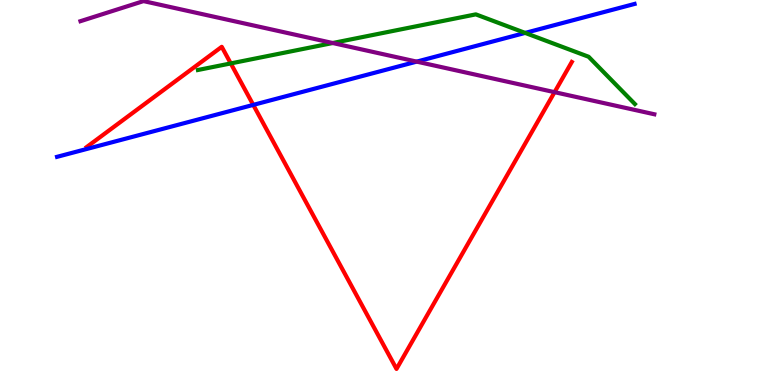[{'lines': ['blue', 'red'], 'intersections': [{'x': 3.27, 'y': 7.28}]}, {'lines': ['green', 'red'], 'intersections': [{'x': 2.98, 'y': 8.35}]}, {'lines': ['purple', 'red'], 'intersections': [{'x': 7.16, 'y': 7.61}]}, {'lines': ['blue', 'green'], 'intersections': [{'x': 6.78, 'y': 9.15}]}, {'lines': ['blue', 'purple'], 'intersections': [{'x': 5.38, 'y': 8.4}]}, {'lines': ['green', 'purple'], 'intersections': [{'x': 4.29, 'y': 8.88}]}]